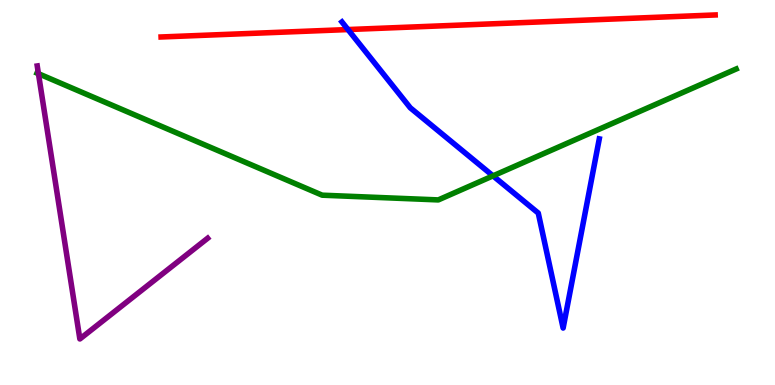[{'lines': ['blue', 'red'], 'intersections': [{'x': 4.49, 'y': 9.23}]}, {'lines': ['green', 'red'], 'intersections': []}, {'lines': ['purple', 'red'], 'intersections': []}, {'lines': ['blue', 'green'], 'intersections': [{'x': 6.36, 'y': 5.43}]}, {'lines': ['blue', 'purple'], 'intersections': []}, {'lines': ['green', 'purple'], 'intersections': [{'x': 0.496, 'y': 8.09}]}]